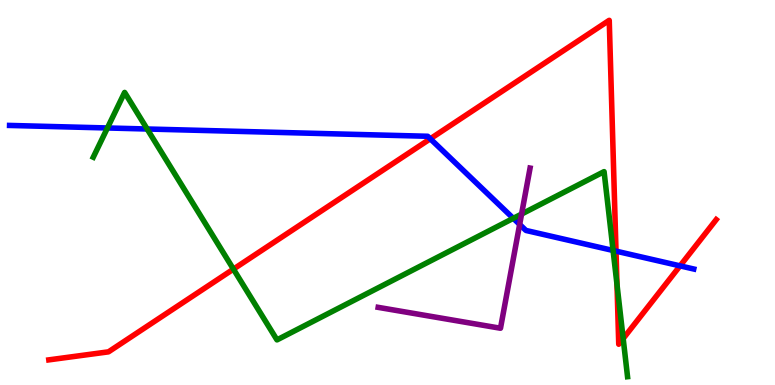[{'lines': ['blue', 'red'], 'intersections': [{'x': 5.55, 'y': 6.39}, {'x': 7.95, 'y': 3.48}, {'x': 8.77, 'y': 3.09}]}, {'lines': ['green', 'red'], 'intersections': [{'x': 3.01, 'y': 3.01}, {'x': 7.96, 'y': 2.61}, {'x': 8.04, 'y': 1.21}]}, {'lines': ['purple', 'red'], 'intersections': []}, {'lines': ['blue', 'green'], 'intersections': [{'x': 1.39, 'y': 6.68}, {'x': 1.9, 'y': 6.65}, {'x': 6.62, 'y': 4.33}, {'x': 7.91, 'y': 3.49}]}, {'lines': ['blue', 'purple'], 'intersections': [{'x': 6.71, 'y': 4.17}]}, {'lines': ['green', 'purple'], 'intersections': [{'x': 6.73, 'y': 4.44}]}]